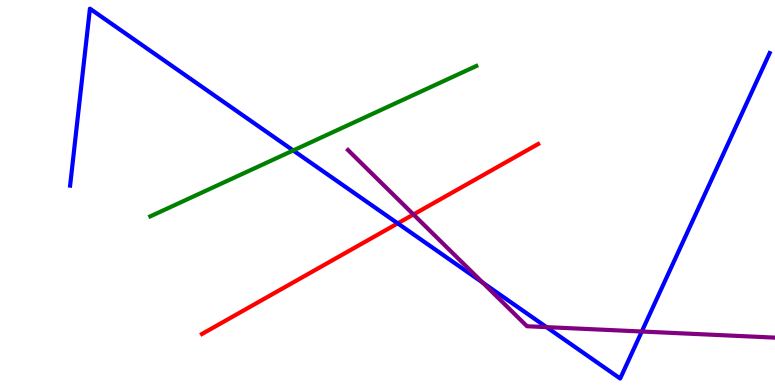[{'lines': ['blue', 'red'], 'intersections': [{'x': 5.13, 'y': 4.2}]}, {'lines': ['green', 'red'], 'intersections': []}, {'lines': ['purple', 'red'], 'intersections': [{'x': 5.33, 'y': 4.43}]}, {'lines': ['blue', 'green'], 'intersections': [{'x': 3.78, 'y': 6.09}]}, {'lines': ['blue', 'purple'], 'intersections': [{'x': 6.23, 'y': 2.66}, {'x': 7.05, 'y': 1.5}, {'x': 8.28, 'y': 1.39}]}, {'lines': ['green', 'purple'], 'intersections': []}]